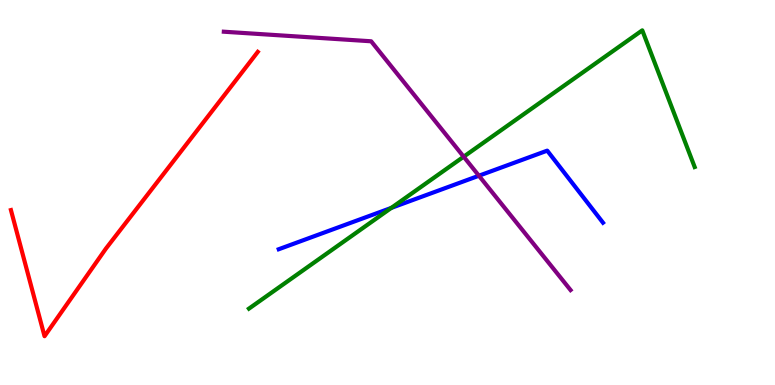[{'lines': ['blue', 'red'], 'intersections': []}, {'lines': ['green', 'red'], 'intersections': []}, {'lines': ['purple', 'red'], 'intersections': []}, {'lines': ['blue', 'green'], 'intersections': [{'x': 5.05, 'y': 4.6}]}, {'lines': ['blue', 'purple'], 'intersections': [{'x': 6.18, 'y': 5.44}]}, {'lines': ['green', 'purple'], 'intersections': [{'x': 5.98, 'y': 5.93}]}]